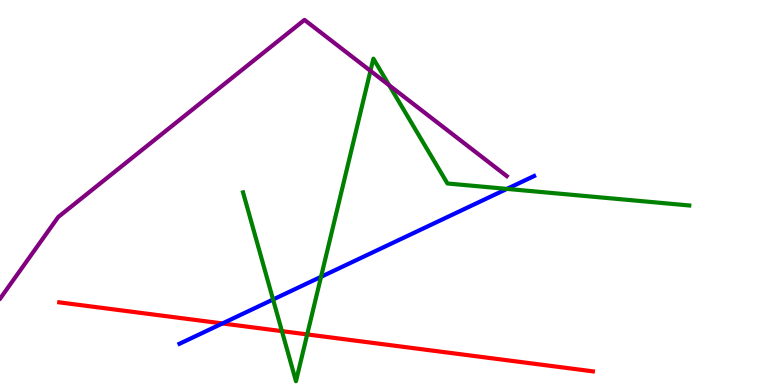[{'lines': ['blue', 'red'], 'intersections': [{'x': 2.87, 'y': 1.6}]}, {'lines': ['green', 'red'], 'intersections': [{'x': 3.64, 'y': 1.4}, {'x': 3.96, 'y': 1.31}]}, {'lines': ['purple', 'red'], 'intersections': []}, {'lines': ['blue', 'green'], 'intersections': [{'x': 3.52, 'y': 2.22}, {'x': 4.14, 'y': 2.81}, {'x': 6.54, 'y': 5.09}]}, {'lines': ['blue', 'purple'], 'intersections': []}, {'lines': ['green', 'purple'], 'intersections': [{'x': 4.78, 'y': 8.16}, {'x': 5.02, 'y': 7.78}]}]